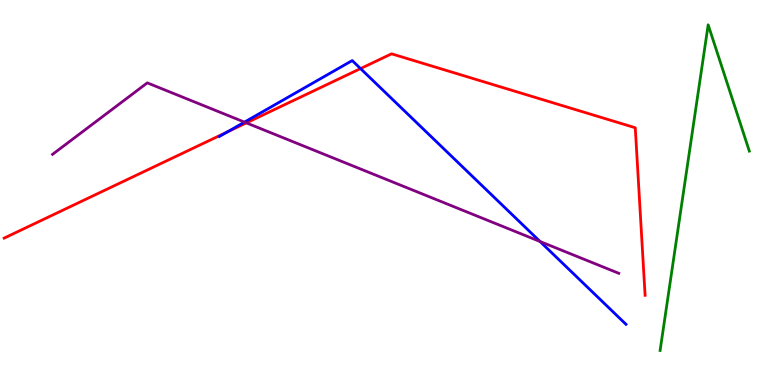[{'lines': ['blue', 'red'], 'intersections': [{'x': 2.93, 'y': 6.57}, {'x': 4.65, 'y': 8.22}]}, {'lines': ['green', 'red'], 'intersections': []}, {'lines': ['purple', 'red'], 'intersections': [{'x': 3.18, 'y': 6.81}]}, {'lines': ['blue', 'green'], 'intersections': []}, {'lines': ['blue', 'purple'], 'intersections': [{'x': 3.15, 'y': 6.83}, {'x': 6.97, 'y': 3.73}]}, {'lines': ['green', 'purple'], 'intersections': []}]